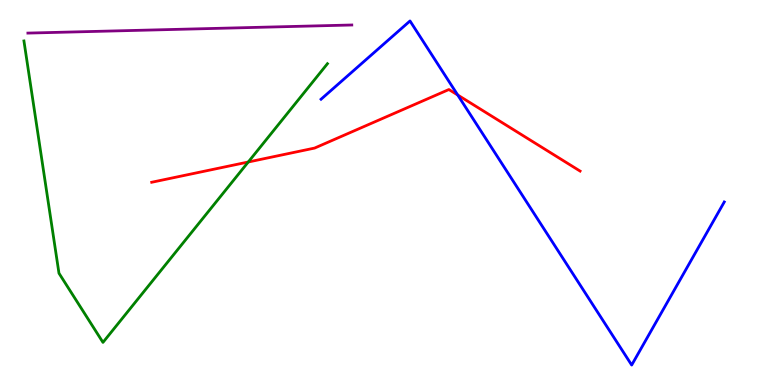[{'lines': ['blue', 'red'], 'intersections': [{'x': 5.91, 'y': 7.53}]}, {'lines': ['green', 'red'], 'intersections': [{'x': 3.2, 'y': 5.79}]}, {'lines': ['purple', 'red'], 'intersections': []}, {'lines': ['blue', 'green'], 'intersections': []}, {'lines': ['blue', 'purple'], 'intersections': []}, {'lines': ['green', 'purple'], 'intersections': []}]